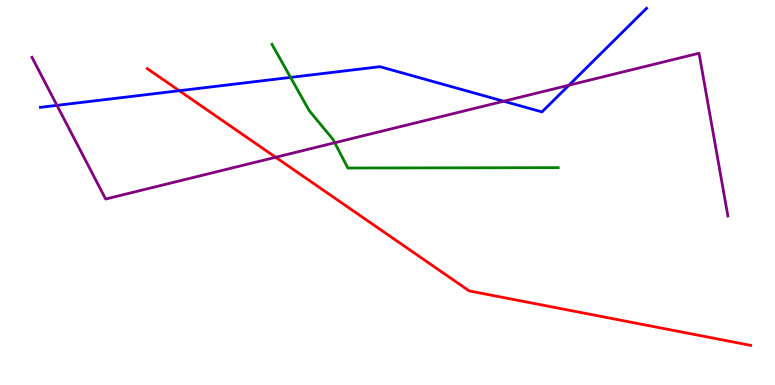[{'lines': ['blue', 'red'], 'intersections': [{'x': 2.31, 'y': 7.64}]}, {'lines': ['green', 'red'], 'intersections': []}, {'lines': ['purple', 'red'], 'intersections': [{'x': 3.56, 'y': 5.92}]}, {'lines': ['blue', 'green'], 'intersections': [{'x': 3.75, 'y': 7.99}]}, {'lines': ['blue', 'purple'], 'intersections': [{'x': 0.735, 'y': 7.26}, {'x': 6.5, 'y': 7.37}, {'x': 7.34, 'y': 7.79}]}, {'lines': ['green', 'purple'], 'intersections': [{'x': 4.32, 'y': 6.29}]}]